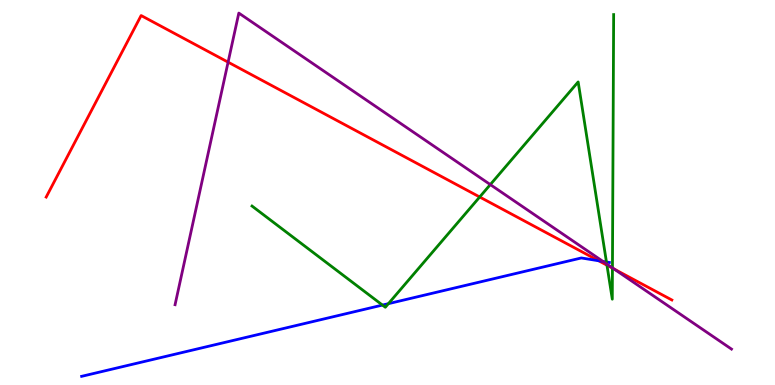[{'lines': ['blue', 'red'], 'intersections': [{'x': 7.72, 'y': 3.23}]}, {'lines': ['green', 'red'], 'intersections': [{'x': 6.19, 'y': 4.88}, {'x': 7.83, 'y': 3.11}, {'x': 7.9, 'y': 3.04}]}, {'lines': ['purple', 'red'], 'intersections': [{'x': 2.94, 'y': 8.39}, {'x': 7.92, 'y': 3.01}]}, {'lines': ['blue', 'green'], 'intersections': [{'x': 4.93, 'y': 2.08}, {'x': 5.01, 'y': 2.11}, {'x': 7.83, 'y': 3.19}]}, {'lines': ['blue', 'purple'], 'intersections': [{'x': 7.78, 'y': 3.21}]}, {'lines': ['green', 'purple'], 'intersections': [{'x': 6.33, 'y': 5.21}, {'x': 7.83, 'y': 3.14}, {'x': 7.9, 'y': 3.04}]}]